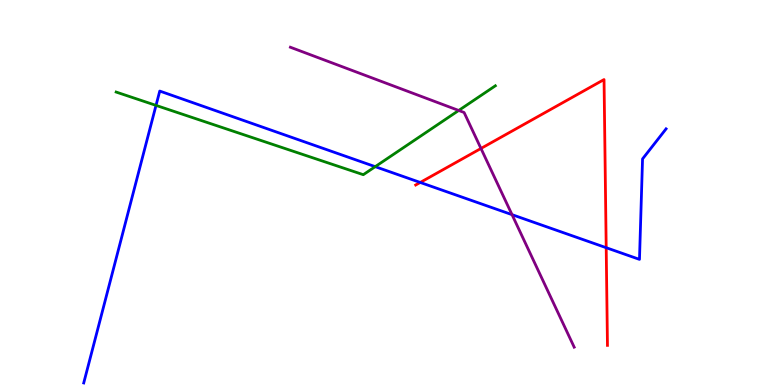[{'lines': ['blue', 'red'], 'intersections': [{'x': 5.42, 'y': 5.26}, {'x': 7.82, 'y': 3.57}]}, {'lines': ['green', 'red'], 'intersections': []}, {'lines': ['purple', 'red'], 'intersections': [{'x': 6.21, 'y': 6.14}]}, {'lines': ['blue', 'green'], 'intersections': [{'x': 2.01, 'y': 7.26}, {'x': 4.84, 'y': 5.67}]}, {'lines': ['blue', 'purple'], 'intersections': [{'x': 6.61, 'y': 4.42}]}, {'lines': ['green', 'purple'], 'intersections': [{'x': 5.92, 'y': 7.13}]}]